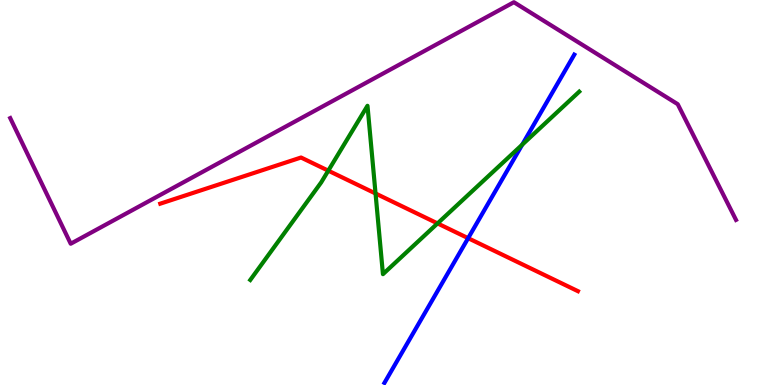[{'lines': ['blue', 'red'], 'intersections': [{'x': 6.04, 'y': 3.81}]}, {'lines': ['green', 'red'], 'intersections': [{'x': 4.24, 'y': 5.57}, {'x': 4.85, 'y': 4.97}, {'x': 5.65, 'y': 4.2}]}, {'lines': ['purple', 'red'], 'intersections': []}, {'lines': ['blue', 'green'], 'intersections': [{'x': 6.74, 'y': 6.24}]}, {'lines': ['blue', 'purple'], 'intersections': []}, {'lines': ['green', 'purple'], 'intersections': []}]